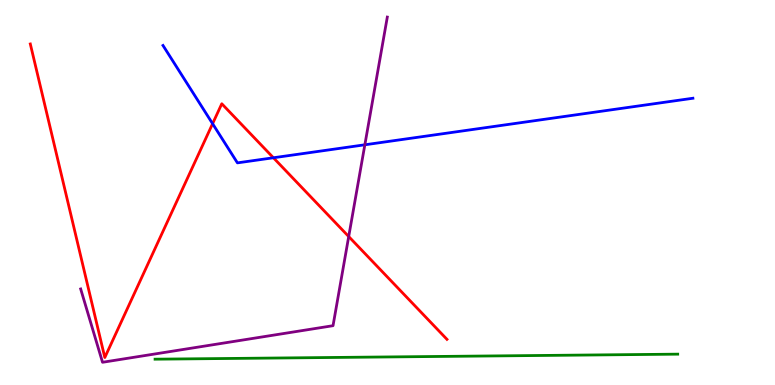[{'lines': ['blue', 'red'], 'intersections': [{'x': 2.74, 'y': 6.79}, {'x': 3.53, 'y': 5.9}]}, {'lines': ['green', 'red'], 'intersections': []}, {'lines': ['purple', 'red'], 'intersections': [{'x': 4.5, 'y': 3.86}]}, {'lines': ['blue', 'green'], 'intersections': []}, {'lines': ['blue', 'purple'], 'intersections': [{'x': 4.71, 'y': 6.24}]}, {'lines': ['green', 'purple'], 'intersections': []}]